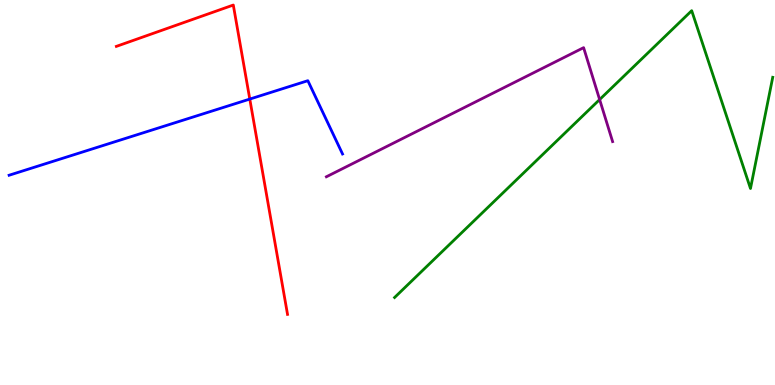[{'lines': ['blue', 'red'], 'intersections': [{'x': 3.22, 'y': 7.43}]}, {'lines': ['green', 'red'], 'intersections': []}, {'lines': ['purple', 'red'], 'intersections': []}, {'lines': ['blue', 'green'], 'intersections': []}, {'lines': ['blue', 'purple'], 'intersections': []}, {'lines': ['green', 'purple'], 'intersections': [{'x': 7.74, 'y': 7.41}]}]